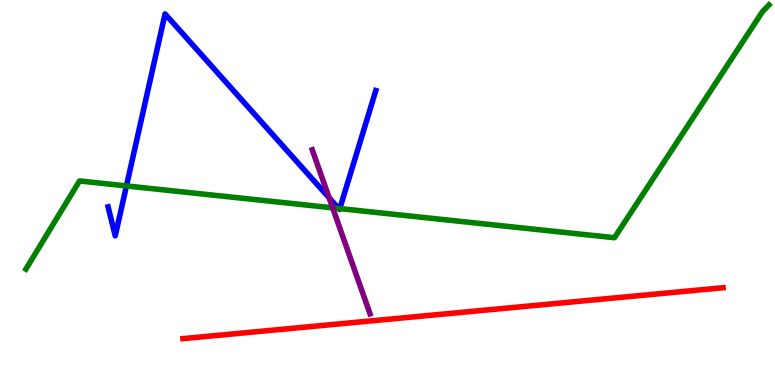[{'lines': ['blue', 'red'], 'intersections': []}, {'lines': ['green', 'red'], 'intersections': []}, {'lines': ['purple', 'red'], 'intersections': []}, {'lines': ['blue', 'green'], 'intersections': [{'x': 1.63, 'y': 5.17}, {'x': 4.37, 'y': 4.59}, {'x': 4.38, 'y': 4.58}]}, {'lines': ['blue', 'purple'], 'intersections': [{'x': 4.25, 'y': 4.86}]}, {'lines': ['green', 'purple'], 'intersections': [{'x': 4.29, 'y': 4.6}]}]